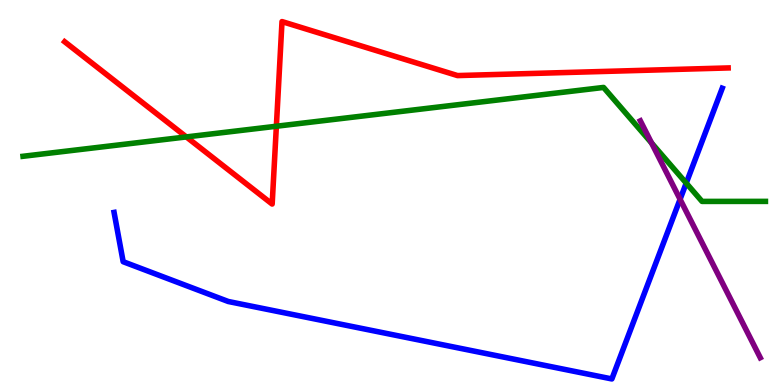[{'lines': ['blue', 'red'], 'intersections': []}, {'lines': ['green', 'red'], 'intersections': [{'x': 2.4, 'y': 6.44}, {'x': 3.57, 'y': 6.72}]}, {'lines': ['purple', 'red'], 'intersections': []}, {'lines': ['blue', 'green'], 'intersections': [{'x': 8.85, 'y': 5.24}]}, {'lines': ['blue', 'purple'], 'intersections': [{'x': 8.78, 'y': 4.82}]}, {'lines': ['green', 'purple'], 'intersections': [{'x': 8.41, 'y': 6.29}]}]